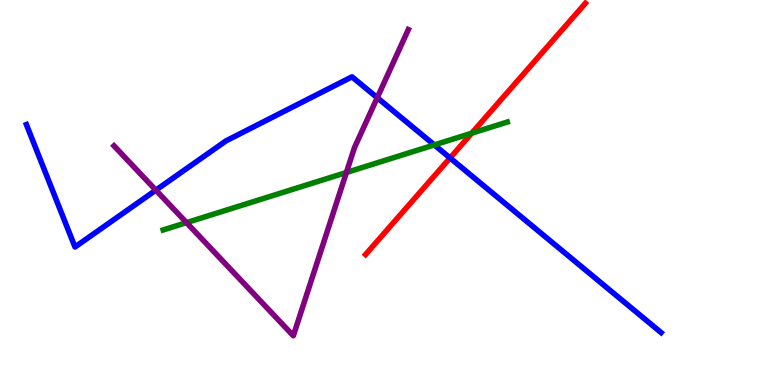[{'lines': ['blue', 'red'], 'intersections': [{'x': 5.81, 'y': 5.9}]}, {'lines': ['green', 'red'], 'intersections': [{'x': 6.09, 'y': 6.54}]}, {'lines': ['purple', 'red'], 'intersections': []}, {'lines': ['blue', 'green'], 'intersections': [{'x': 5.6, 'y': 6.24}]}, {'lines': ['blue', 'purple'], 'intersections': [{'x': 2.01, 'y': 5.06}, {'x': 4.87, 'y': 7.46}]}, {'lines': ['green', 'purple'], 'intersections': [{'x': 2.41, 'y': 4.22}, {'x': 4.47, 'y': 5.52}]}]